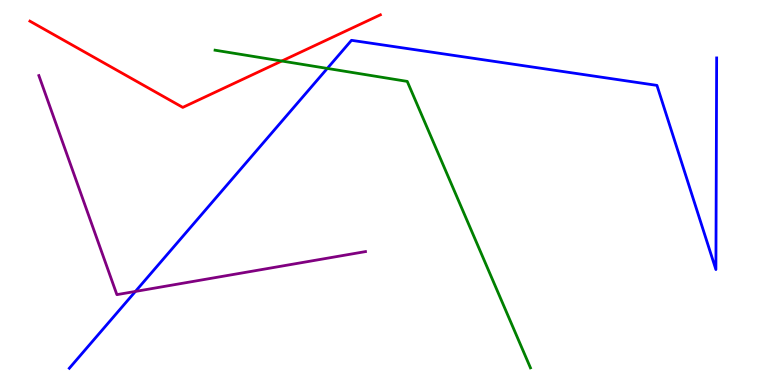[{'lines': ['blue', 'red'], 'intersections': []}, {'lines': ['green', 'red'], 'intersections': [{'x': 3.64, 'y': 8.41}]}, {'lines': ['purple', 'red'], 'intersections': []}, {'lines': ['blue', 'green'], 'intersections': [{'x': 4.22, 'y': 8.22}]}, {'lines': ['blue', 'purple'], 'intersections': [{'x': 1.75, 'y': 2.43}]}, {'lines': ['green', 'purple'], 'intersections': []}]